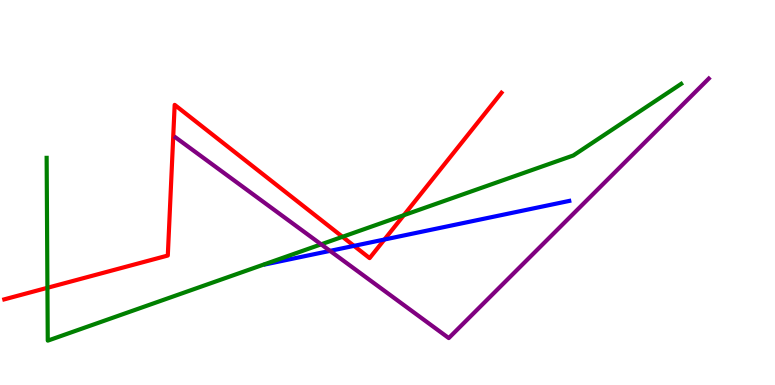[{'lines': ['blue', 'red'], 'intersections': [{'x': 4.57, 'y': 3.61}, {'x': 4.96, 'y': 3.78}]}, {'lines': ['green', 'red'], 'intersections': [{'x': 0.612, 'y': 2.52}, {'x': 4.42, 'y': 3.85}, {'x': 5.21, 'y': 4.41}]}, {'lines': ['purple', 'red'], 'intersections': []}, {'lines': ['blue', 'green'], 'intersections': []}, {'lines': ['blue', 'purple'], 'intersections': [{'x': 4.26, 'y': 3.48}]}, {'lines': ['green', 'purple'], 'intersections': [{'x': 4.14, 'y': 3.65}]}]